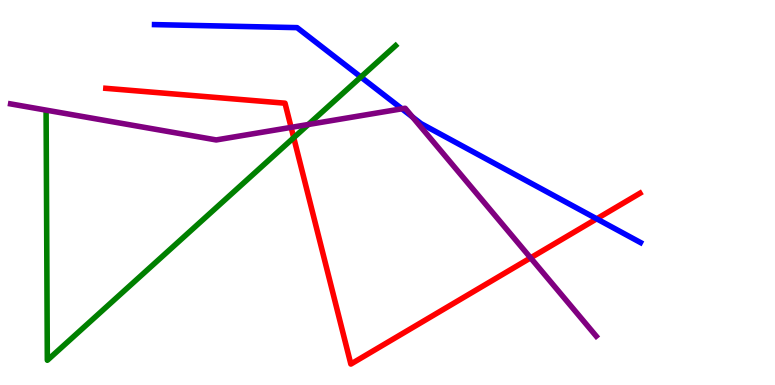[{'lines': ['blue', 'red'], 'intersections': [{'x': 7.7, 'y': 4.32}]}, {'lines': ['green', 'red'], 'intersections': [{'x': 3.79, 'y': 6.42}]}, {'lines': ['purple', 'red'], 'intersections': [{'x': 3.76, 'y': 6.69}, {'x': 6.85, 'y': 3.3}]}, {'lines': ['blue', 'green'], 'intersections': [{'x': 4.66, 'y': 8.0}]}, {'lines': ['blue', 'purple'], 'intersections': [{'x': 5.19, 'y': 7.17}, {'x': 5.32, 'y': 6.96}]}, {'lines': ['green', 'purple'], 'intersections': [{'x': 3.98, 'y': 6.77}]}]